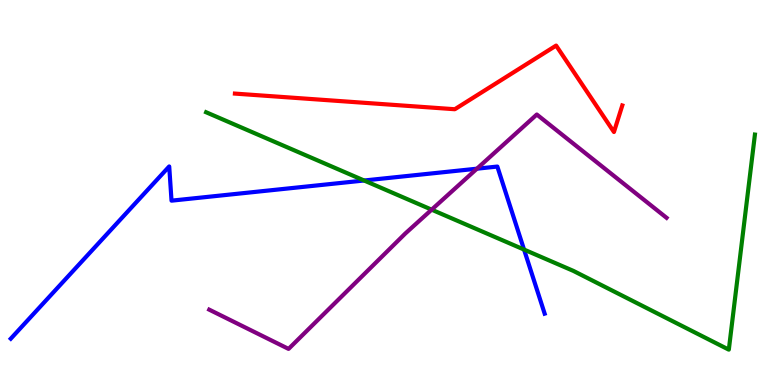[{'lines': ['blue', 'red'], 'intersections': []}, {'lines': ['green', 'red'], 'intersections': []}, {'lines': ['purple', 'red'], 'intersections': []}, {'lines': ['blue', 'green'], 'intersections': [{'x': 4.7, 'y': 5.31}, {'x': 6.76, 'y': 3.52}]}, {'lines': ['blue', 'purple'], 'intersections': [{'x': 6.15, 'y': 5.62}]}, {'lines': ['green', 'purple'], 'intersections': [{'x': 5.57, 'y': 4.55}]}]